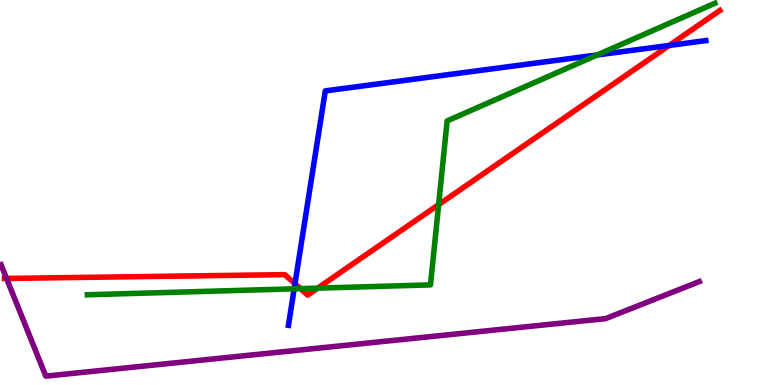[{'lines': ['blue', 'red'], 'intersections': [{'x': 3.81, 'y': 2.63}, {'x': 8.63, 'y': 8.82}]}, {'lines': ['green', 'red'], 'intersections': [{'x': 3.88, 'y': 2.5}, {'x': 4.1, 'y': 2.52}, {'x': 5.66, 'y': 4.69}]}, {'lines': ['purple', 'red'], 'intersections': [{'x': 0.0844, 'y': 2.77}]}, {'lines': ['blue', 'green'], 'intersections': [{'x': 3.8, 'y': 2.5}, {'x': 7.71, 'y': 8.57}]}, {'lines': ['blue', 'purple'], 'intersections': []}, {'lines': ['green', 'purple'], 'intersections': []}]